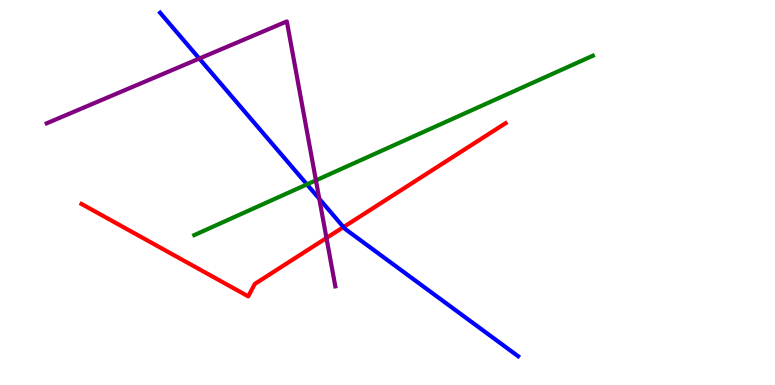[{'lines': ['blue', 'red'], 'intersections': [{'x': 4.43, 'y': 4.1}]}, {'lines': ['green', 'red'], 'intersections': []}, {'lines': ['purple', 'red'], 'intersections': [{'x': 4.21, 'y': 3.82}]}, {'lines': ['blue', 'green'], 'intersections': [{'x': 3.96, 'y': 5.21}]}, {'lines': ['blue', 'purple'], 'intersections': [{'x': 2.57, 'y': 8.48}, {'x': 4.12, 'y': 4.84}]}, {'lines': ['green', 'purple'], 'intersections': [{'x': 4.08, 'y': 5.32}]}]